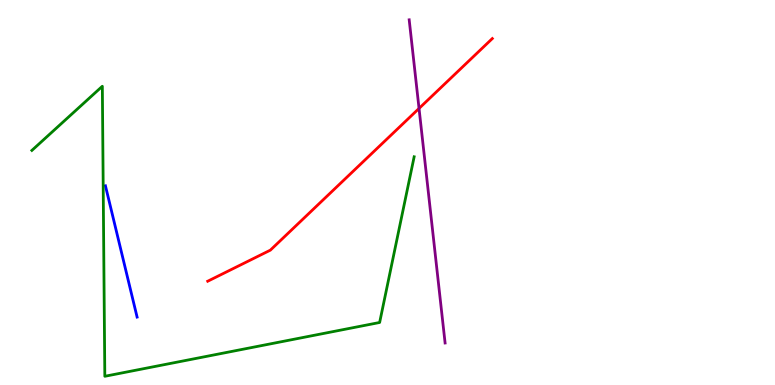[{'lines': ['blue', 'red'], 'intersections': []}, {'lines': ['green', 'red'], 'intersections': []}, {'lines': ['purple', 'red'], 'intersections': [{'x': 5.41, 'y': 7.18}]}, {'lines': ['blue', 'green'], 'intersections': []}, {'lines': ['blue', 'purple'], 'intersections': []}, {'lines': ['green', 'purple'], 'intersections': []}]